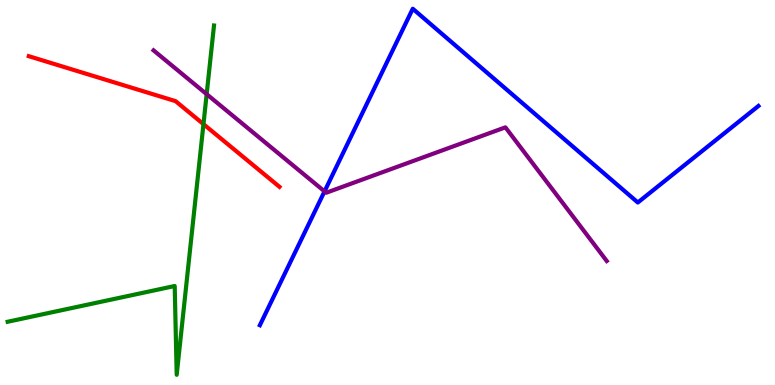[{'lines': ['blue', 'red'], 'intersections': []}, {'lines': ['green', 'red'], 'intersections': [{'x': 2.63, 'y': 6.78}]}, {'lines': ['purple', 'red'], 'intersections': []}, {'lines': ['blue', 'green'], 'intersections': []}, {'lines': ['blue', 'purple'], 'intersections': [{'x': 4.19, 'y': 5.03}]}, {'lines': ['green', 'purple'], 'intersections': [{'x': 2.67, 'y': 7.55}]}]